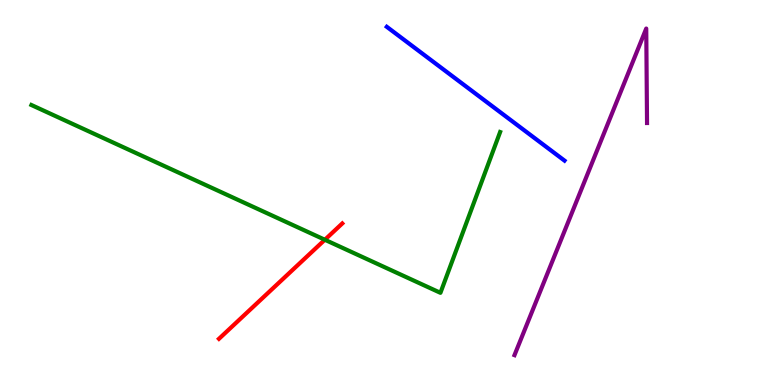[{'lines': ['blue', 'red'], 'intersections': []}, {'lines': ['green', 'red'], 'intersections': [{'x': 4.19, 'y': 3.77}]}, {'lines': ['purple', 'red'], 'intersections': []}, {'lines': ['blue', 'green'], 'intersections': []}, {'lines': ['blue', 'purple'], 'intersections': []}, {'lines': ['green', 'purple'], 'intersections': []}]